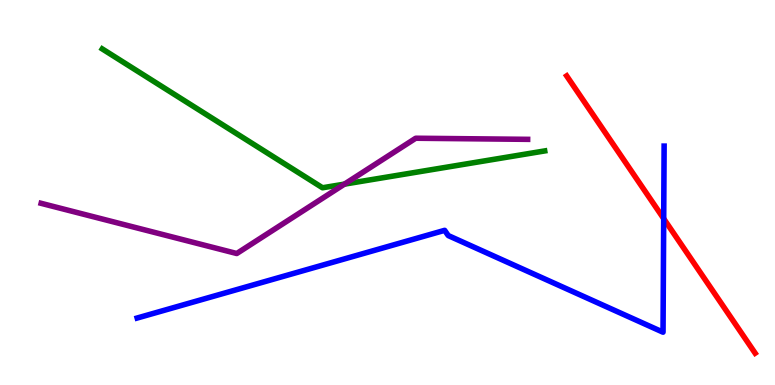[{'lines': ['blue', 'red'], 'intersections': [{'x': 8.56, 'y': 4.32}]}, {'lines': ['green', 'red'], 'intersections': []}, {'lines': ['purple', 'red'], 'intersections': []}, {'lines': ['blue', 'green'], 'intersections': []}, {'lines': ['blue', 'purple'], 'intersections': []}, {'lines': ['green', 'purple'], 'intersections': [{'x': 4.44, 'y': 5.22}]}]